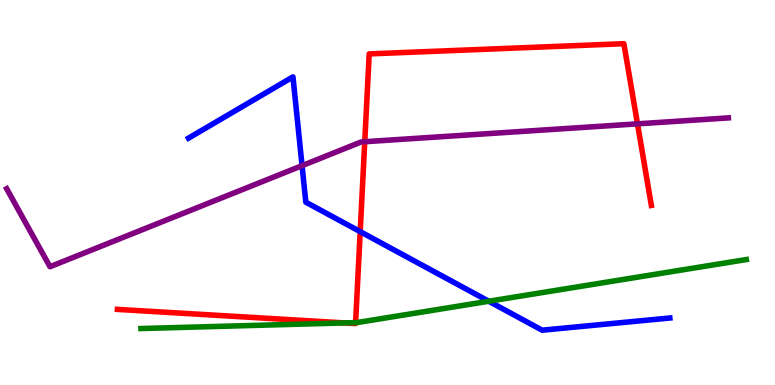[{'lines': ['blue', 'red'], 'intersections': [{'x': 4.65, 'y': 3.98}]}, {'lines': ['green', 'red'], 'intersections': [{'x': 4.44, 'y': 1.61}, {'x': 4.59, 'y': 1.62}]}, {'lines': ['purple', 'red'], 'intersections': [{'x': 4.71, 'y': 6.32}, {'x': 8.23, 'y': 6.78}]}, {'lines': ['blue', 'green'], 'intersections': [{'x': 6.31, 'y': 2.18}]}, {'lines': ['blue', 'purple'], 'intersections': [{'x': 3.9, 'y': 5.7}]}, {'lines': ['green', 'purple'], 'intersections': []}]